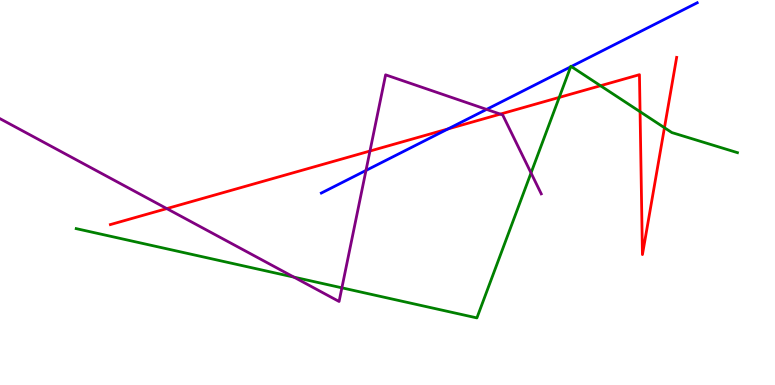[{'lines': ['blue', 'red'], 'intersections': [{'x': 5.78, 'y': 6.65}]}, {'lines': ['green', 'red'], 'intersections': [{'x': 7.22, 'y': 7.47}, {'x': 7.75, 'y': 7.77}, {'x': 8.26, 'y': 7.1}, {'x': 8.57, 'y': 6.68}]}, {'lines': ['purple', 'red'], 'intersections': [{'x': 2.15, 'y': 4.58}, {'x': 4.77, 'y': 6.08}, {'x': 6.46, 'y': 7.04}]}, {'lines': ['blue', 'green'], 'intersections': [{'x': 7.36, 'y': 8.26}, {'x': 7.37, 'y': 8.27}]}, {'lines': ['blue', 'purple'], 'intersections': [{'x': 4.72, 'y': 5.57}, {'x': 6.28, 'y': 7.16}]}, {'lines': ['green', 'purple'], 'intersections': [{'x': 3.79, 'y': 2.8}, {'x': 4.41, 'y': 2.52}, {'x': 6.85, 'y': 5.51}]}]